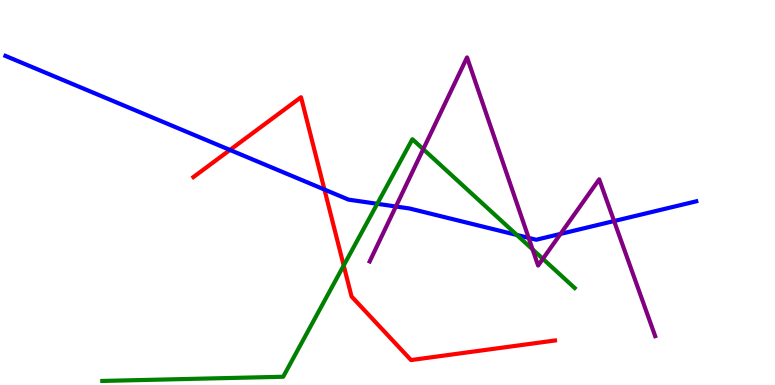[{'lines': ['blue', 'red'], 'intersections': [{'x': 2.97, 'y': 6.11}, {'x': 4.19, 'y': 5.08}]}, {'lines': ['green', 'red'], 'intersections': [{'x': 4.43, 'y': 3.1}]}, {'lines': ['purple', 'red'], 'intersections': []}, {'lines': ['blue', 'green'], 'intersections': [{'x': 4.87, 'y': 4.71}, {'x': 6.67, 'y': 3.9}]}, {'lines': ['blue', 'purple'], 'intersections': [{'x': 5.11, 'y': 4.64}, {'x': 6.82, 'y': 3.82}, {'x': 7.23, 'y': 3.92}, {'x': 7.92, 'y': 4.26}]}, {'lines': ['green', 'purple'], 'intersections': [{'x': 5.46, 'y': 6.13}, {'x': 6.87, 'y': 3.52}, {'x': 7.0, 'y': 3.28}]}]